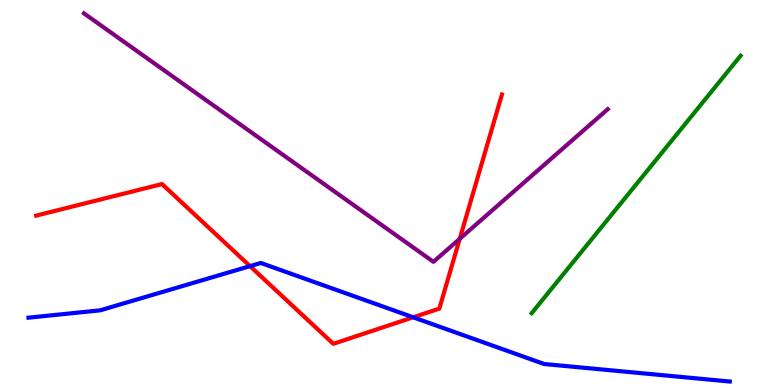[{'lines': ['blue', 'red'], 'intersections': [{'x': 3.23, 'y': 3.09}, {'x': 5.33, 'y': 1.76}]}, {'lines': ['green', 'red'], 'intersections': []}, {'lines': ['purple', 'red'], 'intersections': [{'x': 5.93, 'y': 3.8}]}, {'lines': ['blue', 'green'], 'intersections': []}, {'lines': ['blue', 'purple'], 'intersections': []}, {'lines': ['green', 'purple'], 'intersections': []}]